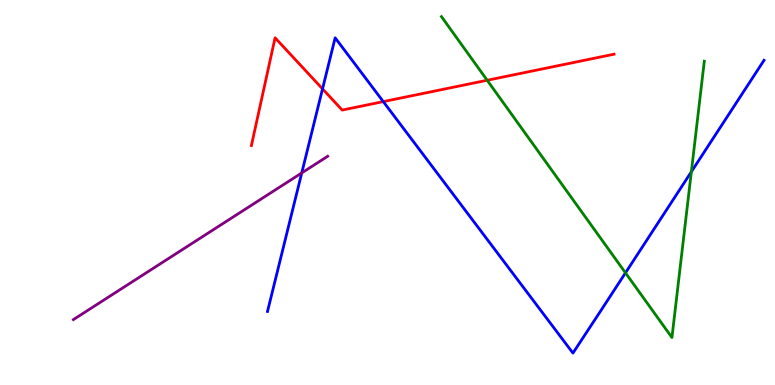[{'lines': ['blue', 'red'], 'intersections': [{'x': 4.16, 'y': 7.69}, {'x': 4.95, 'y': 7.36}]}, {'lines': ['green', 'red'], 'intersections': [{'x': 6.29, 'y': 7.92}]}, {'lines': ['purple', 'red'], 'intersections': []}, {'lines': ['blue', 'green'], 'intersections': [{'x': 8.07, 'y': 2.91}, {'x': 8.92, 'y': 5.54}]}, {'lines': ['blue', 'purple'], 'intersections': [{'x': 3.89, 'y': 5.51}]}, {'lines': ['green', 'purple'], 'intersections': []}]